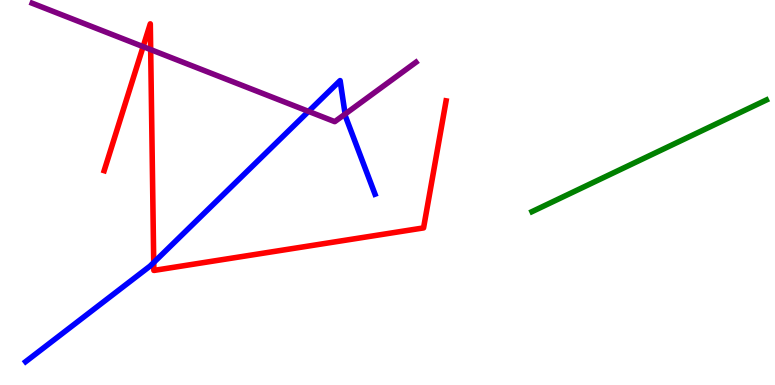[{'lines': ['blue', 'red'], 'intersections': [{'x': 1.98, 'y': 3.18}]}, {'lines': ['green', 'red'], 'intersections': []}, {'lines': ['purple', 'red'], 'intersections': [{'x': 1.85, 'y': 8.79}, {'x': 1.94, 'y': 8.71}]}, {'lines': ['blue', 'green'], 'intersections': []}, {'lines': ['blue', 'purple'], 'intersections': [{'x': 3.98, 'y': 7.11}, {'x': 4.45, 'y': 7.04}]}, {'lines': ['green', 'purple'], 'intersections': []}]